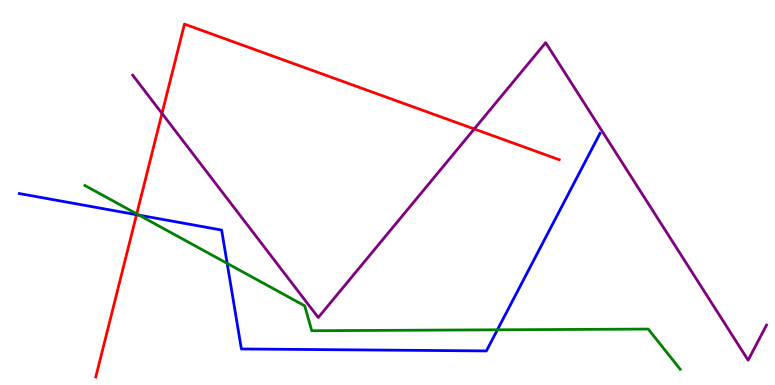[{'lines': ['blue', 'red'], 'intersections': [{'x': 1.76, 'y': 4.42}]}, {'lines': ['green', 'red'], 'intersections': [{'x': 1.76, 'y': 4.44}]}, {'lines': ['purple', 'red'], 'intersections': [{'x': 2.09, 'y': 7.05}, {'x': 6.12, 'y': 6.65}]}, {'lines': ['blue', 'green'], 'intersections': [{'x': 1.79, 'y': 4.41}, {'x': 2.93, 'y': 3.16}, {'x': 6.42, 'y': 1.43}]}, {'lines': ['blue', 'purple'], 'intersections': []}, {'lines': ['green', 'purple'], 'intersections': []}]